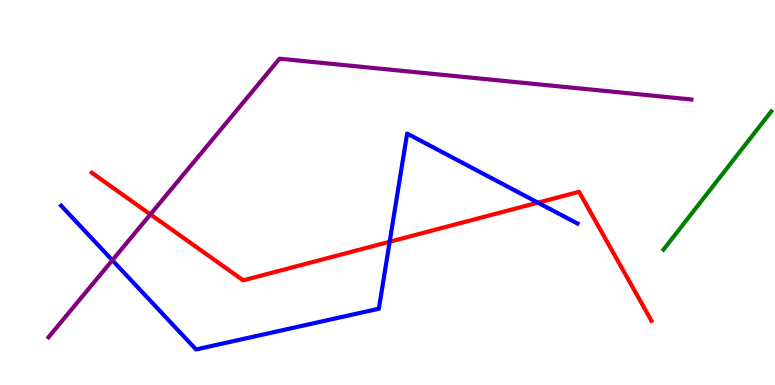[{'lines': ['blue', 'red'], 'intersections': [{'x': 5.03, 'y': 3.72}, {'x': 6.94, 'y': 4.74}]}, {'lines': ['green', 'red'], 'intersections': []}, {'lines': ['purple', 'red'], 'intersections': [{'x': 1.94, 'y': 4.43}]}, {'lines': ['blue', 'green'], 'intersections': []}, {'lines': ['blue', 'purple'], 'intersections': [{'x': 1.45, 'y': 3.24}]}, {'lines': ['green', 'purple'], 'intersections': []}]